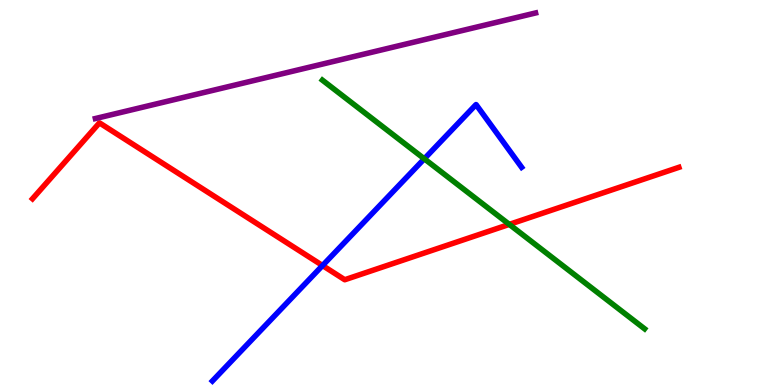[{'lines': ['blue', 'red'], 'intersections': [{'x': 4.16, 'y': 3.1}]}, {'lines': ['green', 'red'], 'intersections': [{'x': 6.57, 'y': 4.17}]}, {'lines': ['purple', 'red'], 'intersections': []}, {'lines': ['blue', 'green'], 'intersections': [{'x': 5.47, 'y': 5.88}]}, {'lines': ['blue', 'purple'], 'intersections': []}, {'lines': ['green', 'purple'], 'intersections': []}]